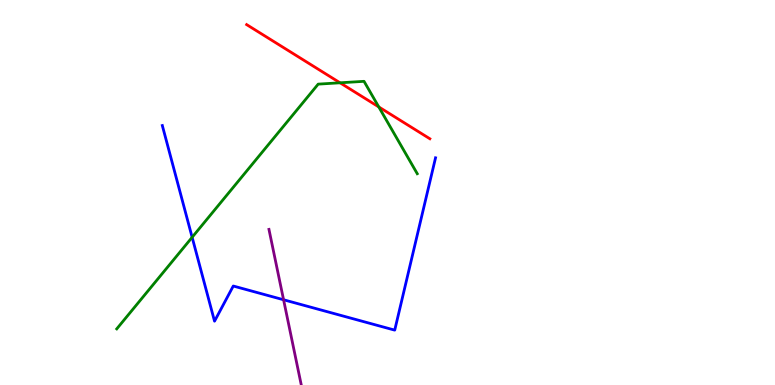[{'lines': ['blue', 'red'], 'intersections': []}, {'lines': ['green', 'red'], 'intersections': [{'x': 4.39, 'y': 7.85}, {'x': 4.89, 'y': 7.22}]}, {'lines': ['purple', 'red'], 'intersections': []}, {'lines': ['blue', 'green'], 'intersections': [{'x': 2.48, 'y': 3.84}]}, {'lines': ['blue', 'purple'], 'intersections': [{'x': 3.66, 'y': 2.21}]}, {'lines': ['green', 'purple'], 'intersections': []}]